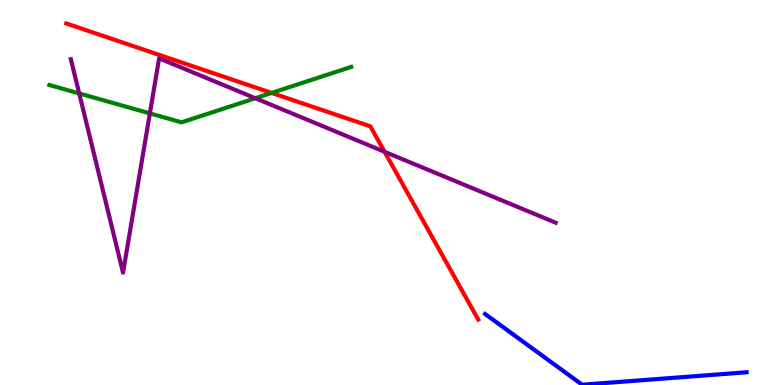[{'lines': ['blue', 'red'], 'intersections': []}, {'lines': ['green', 'red'], 'intersections': [{'x': 3.5, 'y': 7.59}]}, {'lines': ['purple', 'red'], 'intersections': [{'x': 4.96, 'y': 6.06}]}, {'lines': ['blue', 'green'], 'intersections': []}, {'lines': ['blue', 'purple'], 'intersections': []}, {'lines': ['green', 'purple'], 'intersections': [{'x': 1.02, 'y': 7.57}, {'x': 1.93, 'y': 7.05}, {'x': 3.29, 'y': 7.45}]}]